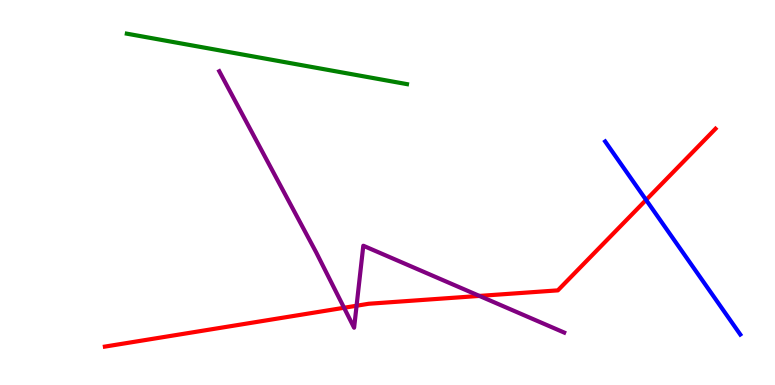[{'lines': ['blue', 'red'], 'intersections': [{'x': 8.34, 'y': 4.81}]}, {'lines': ['green', 'red'], 'intersections': []}, {'lines': ['purple', 'red'], 'intersections': [{'x': 4.44, 'y': 2.01}, {'x': 4.6, 'y': 2.06}, {'x': 6.19, 'y': 2.31}]}, {'lines': ['blue', 'green'], 'intersections': []}, {'lines': ['blue', 'purple'], 'intersections': []}, {'lines': ['green', 'purple'], 'intersections': []}]